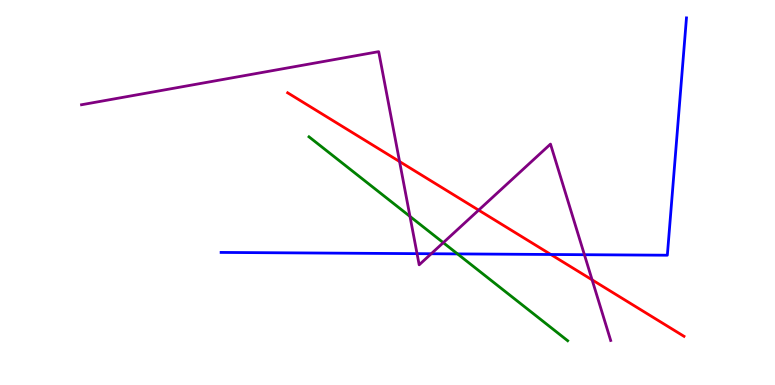[{'lines': ['blue', 'red'], 'intersections': [{'x': 7.11, 'y': 3.39}]}, {'lines': ['green', 'red'], 'intersections': []}, {'lines': ['purple', 'red'], 'intersections': [{'x': 5.16, 'y': 5.8}, {'x': 6.18, 'y': 4.54}, {'x': 7.64, 'y': 2.73}]}, {'lines': ['blue', 'green'], 'intersections': [{'x': 5.9, 'y': 3.41}]}, {'lines': ['blue', 'purple'], 'intersections': [{'x': 5.38, 'y': 3.41}, {'x': 5.56, 'y': 3.41}, {'x': 7.54, 'y': 3.38}]}, {'lines': ['green', 'purple'], 'intersections': [{'x': 5.29, 'y': 4.38}, {'x': 5.72, 'y': 3.7}]}]